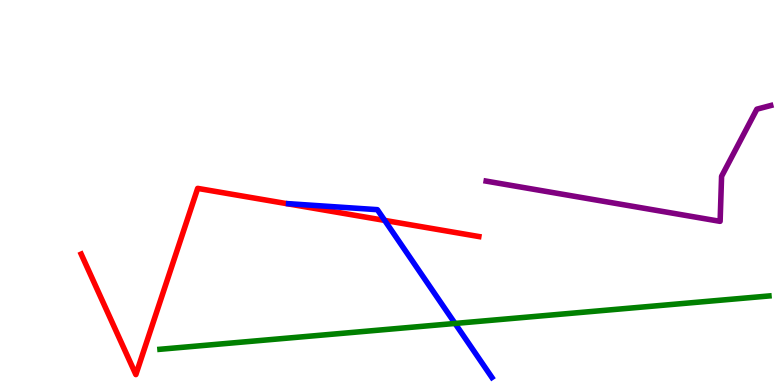[{'lines': ['blue', 'red'], 'intersections': [{'x': 4.96, 'y': 4.28}]}, {'lines': ['green', 'red'], 'intersections': []}, {'lines': ['purple', 'red'], 'intersections': []}, {'lines': ['blue', 'green'], 'intersections': [{'x': 5.87, 'y': 1.6}]}, {'lines': ['blue', 'purple'], 'intersections': []}, {'lines': ['green', 'purple'], 'intersections': []}]